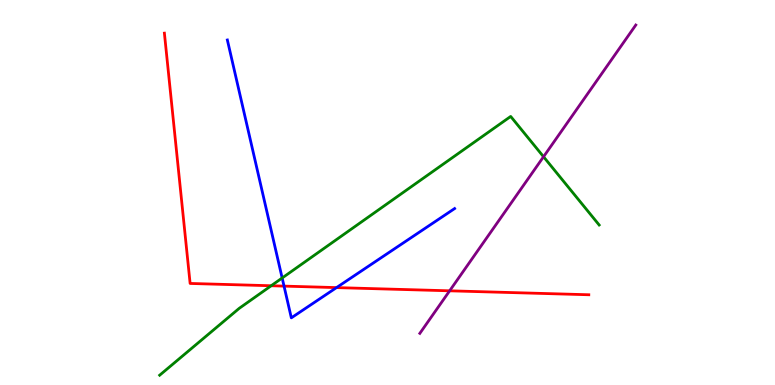[{'lines': ['blue', 'red'], 'intersections': [{'x': 3.66, 'y': 2.57}, {'x': 4.34, 'y': 2.53}]}, {'lines': ['green', 'red'], 'intersections': [{'x': 3.5, 'y': 2.58}]}, {'lines': ['purple', 'red'], 'intersections': [{'x': 5.8, 'y': 2.45}]}, {'lines': ['blue', 'green'], 'intersections': [{'x': 3.64, 'y': 2.78}]}, {'lines': ['blue', 'purple'], 'intersections': []}, {'lines': ['green', 'purple'], 'intersections': [{'x': 7.01, 'y': 5.93}]}]